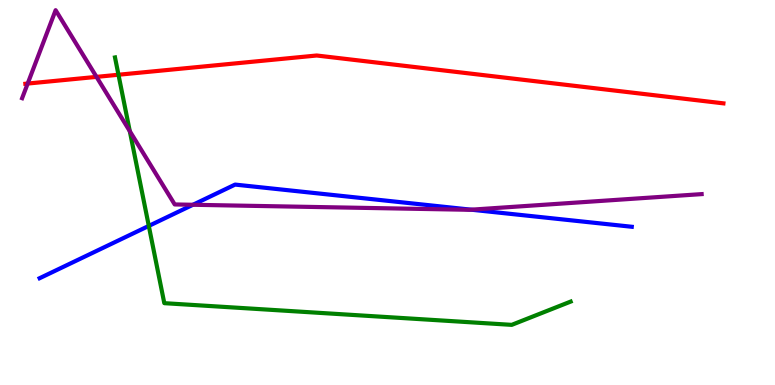[{'lines': ['blue', 'red'], 'intersections': []}, {'lines': ['green', 'red'], 'intersections': [{'x': 1.53, 'y': 8.06}]}, {'lines': ['purple', 'red'], 'intersections': [{'x': 0.357, 'y': 7.83}, {'x': 1.25, 'y': 8.0}]}, {'lines': ['blue', 'green'], 'intersections': [{'x': 1.92, 'y': 4.13}]}, {'lines': ['blue', 'purple'], 'intersections': [{'x': 2.49, 'y': 4.68}, {'x': 6.08, 'y': 4.55}]}, {'lines': ['green', 'purple'], 'intersections': [{'x': 1.67, 'y': 6.59}]}]